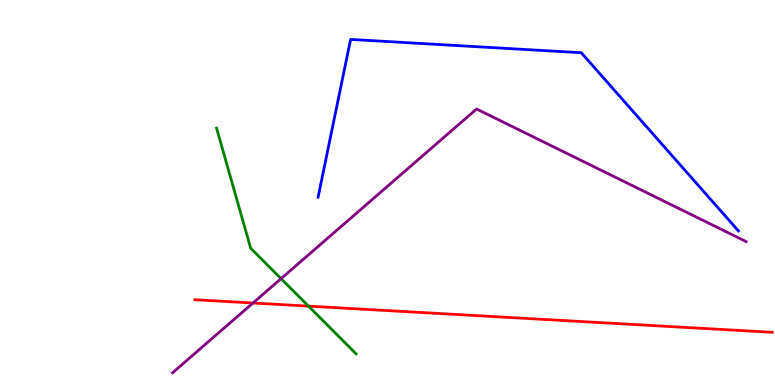[{'lines': ['blue', 'red'], 'intersections': []}, {'lines': ['green', 'red'], 'intersections': [{'x': 3.98, 'y': 2.05}]}, {'lines': ['purple', 'red'], 'intersections': [{'x': 3.26, 'y': 2.13}]}, {'lines': ['blue', 'green'], 'intersections': []}, {'lines': ['blue', 'purple'], 'intersections': []}, {'lines': ['green', 'purple'], 'intersections': [{'x': 3.63, 'y': 2.76}]}]